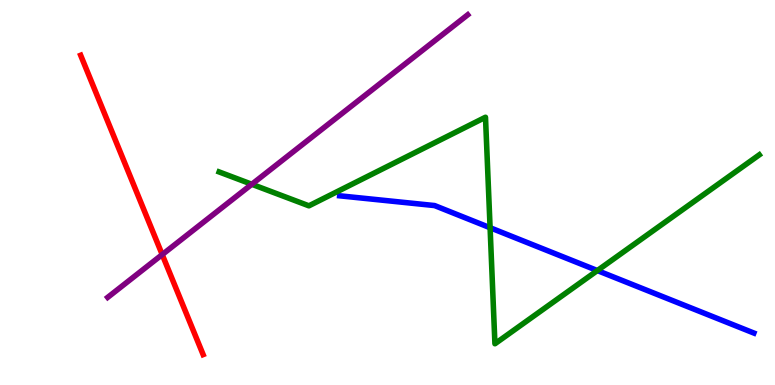[{'lines': ['blue', 'red'], 'intersections': []}, {'lines': ['green', 'red'], 'intersections': []}, {'lines': ['purple', 'red'], 'intersections': [{'x': 2.09, 'y': 3.39}]}, {'lines': ['blue', 'green'], 'intersections': [{'x': 6.32, 'y': 4.09}, {'x': 7.71, 'y': 2.97}]}, {'lines': ['blue', 'purple'], 'intersections': []}, {'lines': ['green', 'purple'], 'intersections': [{'x': 3.25, 'y': 5.21}]}]